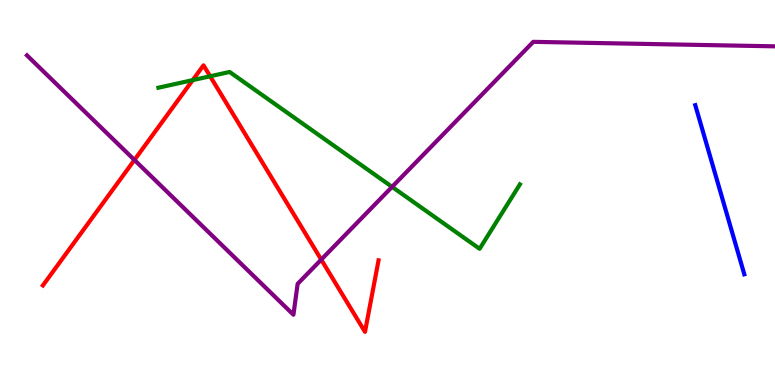[{'lines': ['blue', 'red'], 'intersections': []}, {'lines': ['green', 'red'], 'intersections': [{'x': 2.49, 'y': 7.92}, {'x': 2.71, 'y': 8.02}]}, {'lines': ['purple', 'red'], 'intersections': [{'x': 1.73, 'y': 5.84}, {'x': 4.14, 'y': 3.26}]}, {'lines': ['blue', 'green'], 'intersections': []}, {'lines': ['blue', 'purple'], 'intersections': []}, {'lines': ['green', 'purple'], 'intersections': [{'x': 5.06, 'y': 5.15}]}]